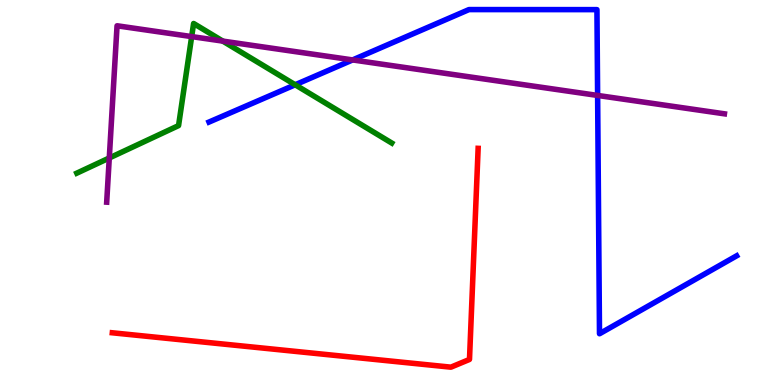[{'lines': ['blue', 'red'], 'intersections': []}, {'lines': ['green', 'red'], 'intersections': []}, {'lines': ['purple', 'red'], 'intersections': []}, {'lines': ['blue', 'green'], 'intersections': [{'x': 3.81, 'y': 7.8}]}, {'lines': ['blue', 'purple'], 'intersections': [{'x': 4.55, 'y': 8.44}, {'x': 7.71, 'y': 7.52}]}, {'lines': ['green', 'purple'], 'intersections': [{'x': 1.41, 'y': 5.9}, {'x': 2.47, 'y': 9.05}, {'x': 2.87, 'y': 8.93}]}]